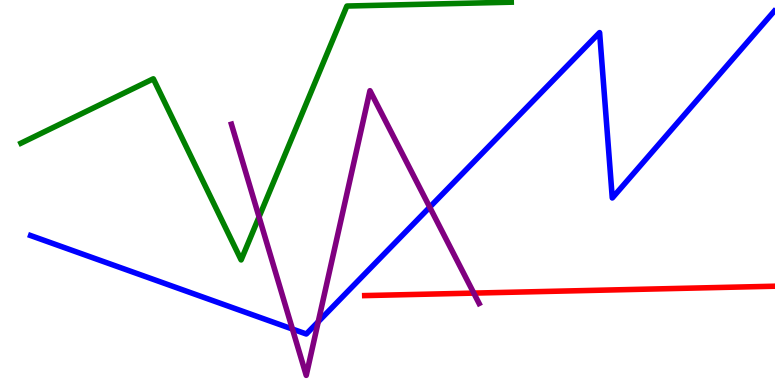[{'lines': ['blue', 'red'], 'intersections': []}, {'lines': ['green', 'red'], 'intersections': []}, {'lines': ['purple', 'red'], 'intersections': [{'x': 6.11, 'y': 2.39}]}, {'lines': ['blue', 'green'], 'intersections': []}, {'lines': ['blue', 'purple'], 'intersections': [{'x': 3.77, 'y': 1.45}, {'x': 4.11, 'y': 1.64}, {'x': 5.54, 'y': 4.62}]}, {'lines': ['green', 'purple'], 'intersections': [{'x': 3.34, 'y': 4.37}]}]